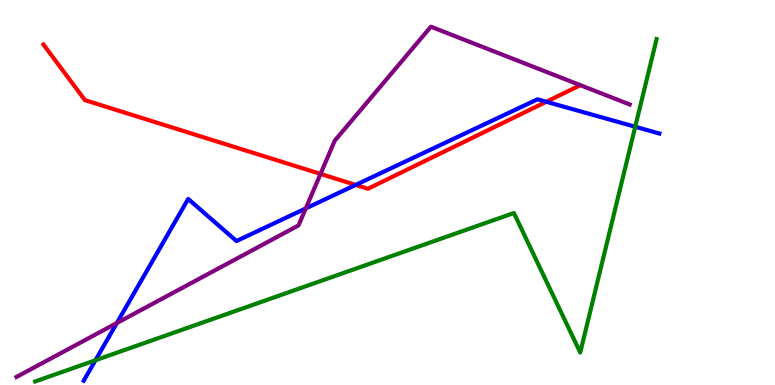[{'lines': ['blue', 'red'], 'intersections': [{'x': 4.59, 'y': 5.2}, {'x': 7.05, 'y': 7.36}]}, {'lines': ['green', 'red'], 'intersections': []}, {'lines': ['purple', 'red'], 'intersections': [{'x': 4.14, 'y': 5.48}]}, {'lines': ['blue', 'green'], 'intersections': [{'x': 1.23, 'y': 0.643}, {'x': 8.2, 'y': 6.71}]}, {'lines': ['blue', 'purple'], 'intersections': [{'x': 1.51, 'y': 1.61}, {'x': 3.95, 'y': 4.59}]}, {'lines': ['green', 'purple'], 'intersections': []}]